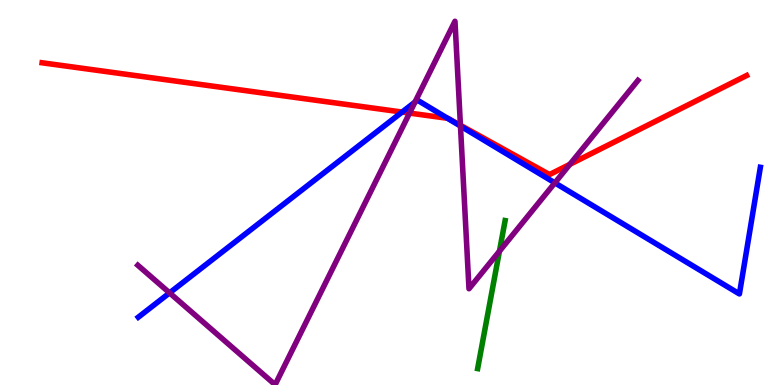[{'lines': ['blue', 'red'], 'intersections': [{'x': 5.19, 'y': 7.09}, {'x': 5.78, 'y': 6.93}]}, {'lines': ['green', 'red'], 'intersections': []}, {'lines': ['purple', 'red'], 'intersections': [{'x': 5.28, 'y': 7.06}, {'x': 5.94, 'y': 6.75}, {'x': 7.35, 'y': 5.73}]}, {'lines': ['blue', 'green'], 'intersections': []}, {'lines': ['blue', 'purple'], 'intersections': [{'x': 2.19, 'y': 2.39}, {'x': 5.36, 'y': 7.35}, {'x': 5.94, 'y': 6.73}, {'x': 7.16, 'y': 5.25}]}, {'lines': ['green', 'purple'], 'intersections': [{'x': 6.44, 'y': 3.48}]}]